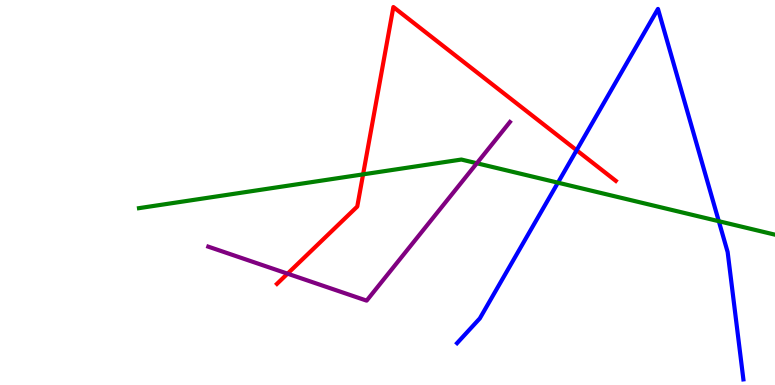[{'lines': ['blue', 'red'], 'intersections': [{'x': 7.44, 'y': 6.1}]}, {'lines': ['green', 'red'], 'intersections': [{'x': 4.69, 'y': 5.47}]}, {'lines': ['purple', 'red'], 'intersections': [{'x': 3.71, 'y': 2.89}]}, {'lines': ['blue', 'green'], 'intersections': [{'x': 7.2, 'y': 5.26}, {'x': 9.27, 'y': 4.25}]}, {'lines': ['blue', 'purple'], 'intersections': []}, {'lines': ['green', 'purple'], 'intersections': [{'x': 6.15, 'y': 5.76}]}]